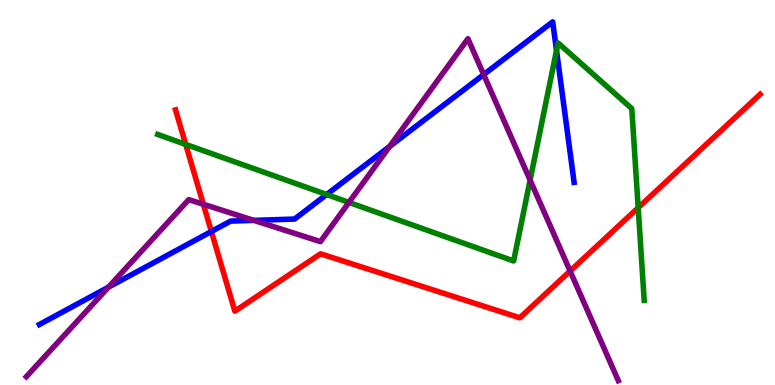[{'lines': ['blue', 'red'], 'intersections': [{'x': 2.73, 'y': 3.99}]}, {'lines': ['green', 'red'], 'intersections': [{'x': 2.4, 'y': 6.25}, {'x': 8.23, 'y': 4.6}]}, {'lines': ['purple', 'red'], 'intersections': [{'x': 2.62, 'y': 4.69}, {'x': 7.36, 'y': 2.96}]}, {'lines': ['blue', 'green'], 'intersections': [{'x': 4.22, 'y': 4.95}, {'x': 7.18, 'y': 8.69}]}, {'lines': ['blue', 'purple'], 'intersections': [{'x': 1.4, 'y': 2.54}, {'x': 3.27, 'y': 4.28}, {'x': 5.03, 'y': 6.2}, {'x': 6.24, 'y': 8.06}]}, {'lines': ['green', 'purple'], 'intersections': [{'x': 4.5, 'y': 4.74}, {'x': 6.84, 'y': 5.32}]}]